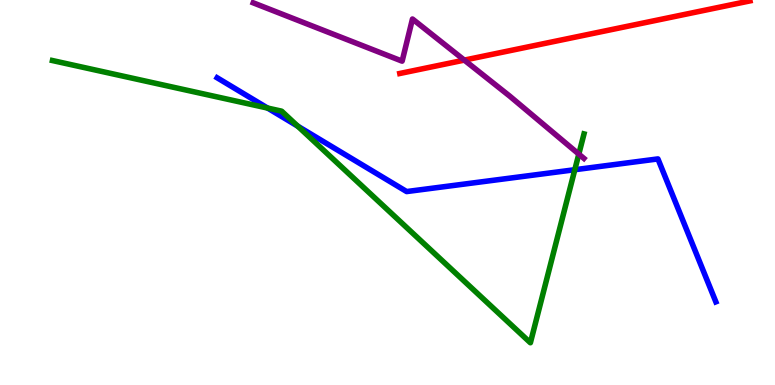[{'lines': ['blue', 'red'], 'intersections': []}, {'lines': ['green', 'red'], 'intersections': []}, {'lines': ['purple', 'red'], 'intersections': [{'x': 5.99, 'y': 8.44}]}, {'lines': ['blue', 'green'], 'intersections': [{'x': 3.45, 'y': 7.19}, {'x': 3.84, 'y': 6.72}, {'x': 7.42, 'y': 5.59}]}, {'lines': ['blue', 'purple'], 'intersections': []}, {'lines': ['green', 'purple'], 'intersections': [{'x': 7.47, 'y': 6.0}]}]